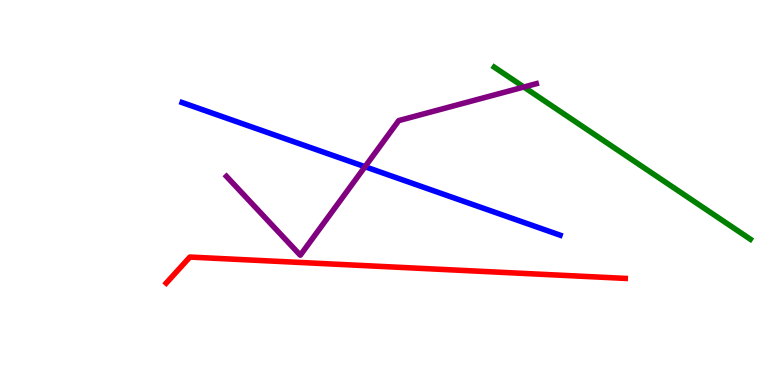[{'lines': ['blue', 'red'], 'intersections': []}, {'lines': ['green', 'red'], 'intersections': []}, {'lines': ['purple', 'red'], 'intersections': []}, {'lines': ['blue', 'green'], 'intersections': []}, {'lines': ['blue', 'purple'], 'intersections': [{'x': 4.71, 'y': 5.67}]}, {'lines': ['green', 'purple'], 'intersections': [{'x': 6.76, 'y': 7.74}]}]